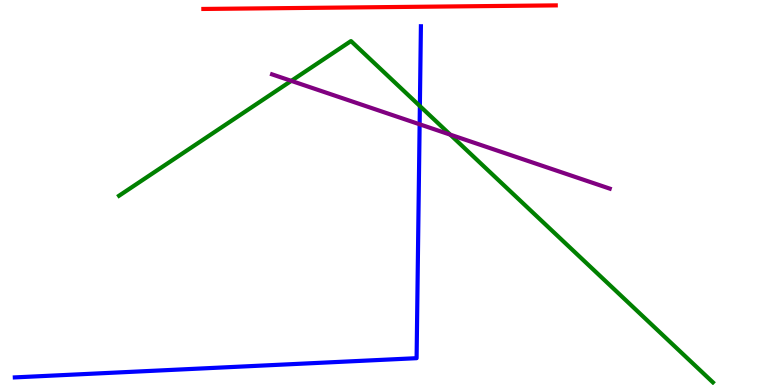[{'lines': ['blue', 'red'], 'intersections': []}, {'lines': ['green', 'red'], 'intersections': []}, {'lines': ['purple', 'red'], 'intersections': []}, {'lines': ['blue', 'green'], 'intersections': [{'x': 5.42, 'y': 7.25}]}, {'lines': ['blue', 'purple'], 'intersections': [{'x': 5.41, 'y': 6.77}]}, {'lines': ['green', 'purple'], 'intersections': [{'x': 3.76, 'y': 7.9}, {'x': 5.81, 'y': 6.5}]}]